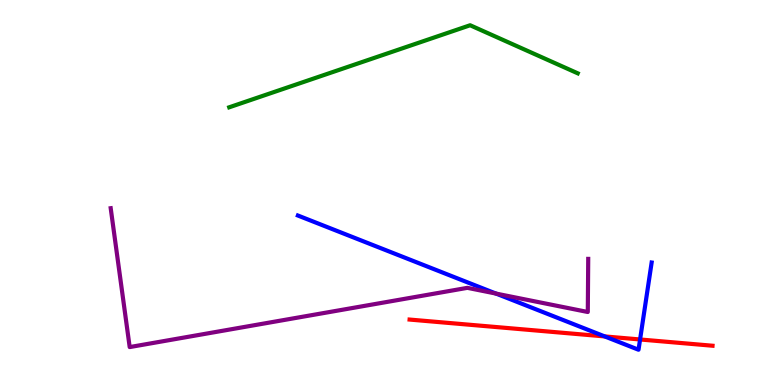[{'lines': ['blue', 'red'], 'intersections': [{'x': 7.8, 'y': 1.26}, {'x': 8.26, 'y': 1.18}]}, {'lines': ['green', 'red'], 'intersections': []}, {'lines': ['purple', 'red'], 'intersections': []}, {'lines': ['blue', 'green'], 'intersections': []}, {'lines': ['blue', 'purple'], 'intersections': [{'x': 6.4, 'y': 2.37}]}, {'lines': ['green', 'purple'], 'intersections': []}]